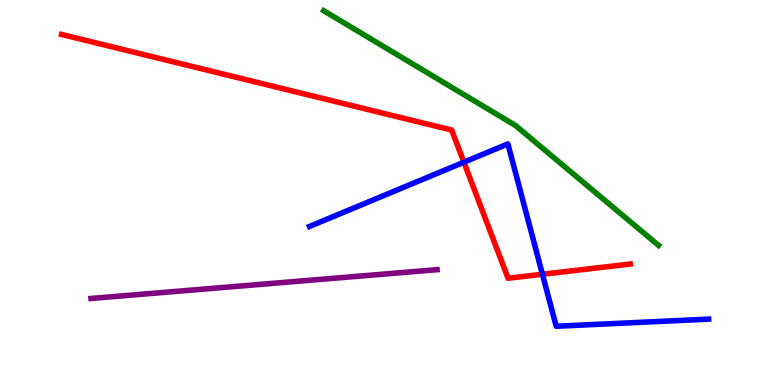[{'lines': ['blue', 'red'], 'intersections': [{'x': 5.99, 'y': 5.79}, {'x': 7.0, 'y': 2.88}]}, {'lines': ['green', 'red'], 'intersections': []}, {'lines': ['purple', 'red'], 'intersections': []}, {'lines': ['blue', 'green'], 'intersections': []}, {'lines': ['blue', 'purple'], 'intersections': []}, {'lines': ['green', 'purple'], 'intersections': []}]